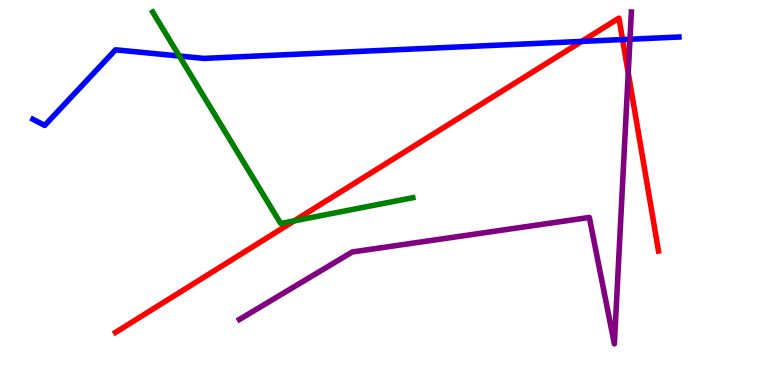[{'lines': ['blue', 'red'], 'intersections': [{'x': 7.51, 'y': 8.92}, {'x': 8.03, 'y': 8.97}]}, {'lines': ['green', 'red'], 'intersections': [{'x': 3.8, 'y': 4.26}]}, {'lines': ['purple', 'red'], 'intersections': [{'x': 8.11, 'y': 8.11}]}, {'lines': ['blue', 'green'], 'intersections': [{'x': 2.31, 'y': 8.54}]}, {'lines': ['blue', 'purple'], 'intersections': [{'x': 8.13, 'y': 8.98}]}, {'lines': ['green', 'purple'], 'intersections': []}]